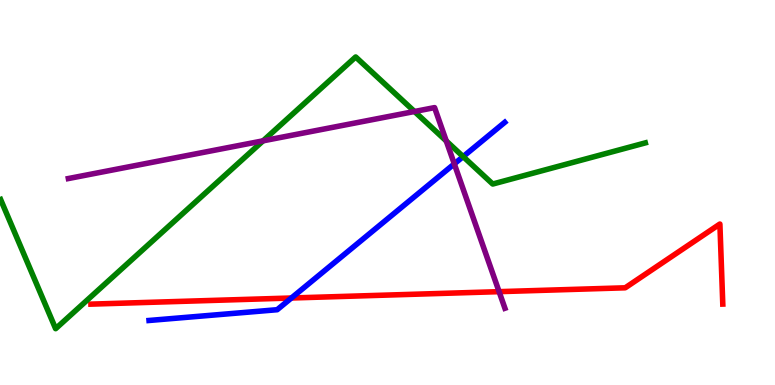[{'lines': ['blue', 'red'], 'intersections': [{'x': 3.76, 'y': 2.26}]}, {'lines': ['green', 'red'], 'intersections': []}, {'lines': ['purple', 'red'], 'intersections': [{'x': 6.44, 'y': 2.42}]}, {'lines': ['blue', 'green'], 'intersections': [{'x': 5.98, 'y': 5.93}]}, {'lines': ['blue', 'purple'], 'intersections': [{'x': 5.86, 'y': 5.74}]}, {'lines': ['green', 'purple'], 'intersections': [{'x': 3.39, 'y': 6.34}, {'x': 5.35, 'y': 7.1}, {'x': 5.76, 'y': 6.34}]}]